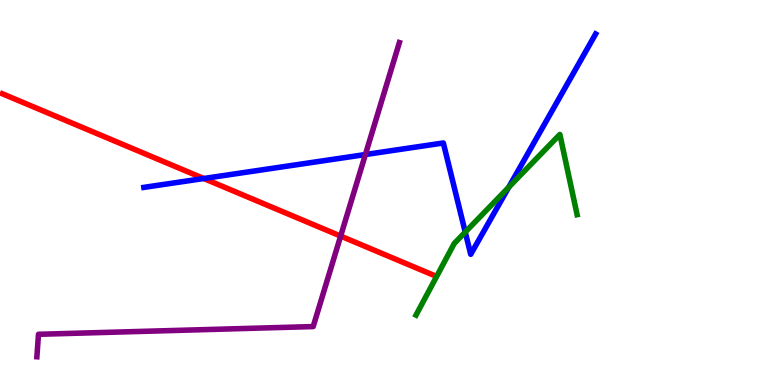[{'lines': ['blue', 'red'], 'intersections': [{'x': 2.63, 'y': 5.36}]}, {'lines': ['green', 'red'], 'intersections': []}, {'lines': ['purple', 'red'], 'intersections': [{'x': 4.4, 'y': 3.87}]}, {'lines': ['blue', 'green'], 'intersections': [{'x': 6.0, 'y': 3.97}, {'x': 6.56, 'y': 5.14}]}, {'lines': ['blue', 'purple'], 'intersections': [{'x': 4.71, 'y': 5.99}]}, {'lines': ['green', 'purple'], 'intersections': []}]